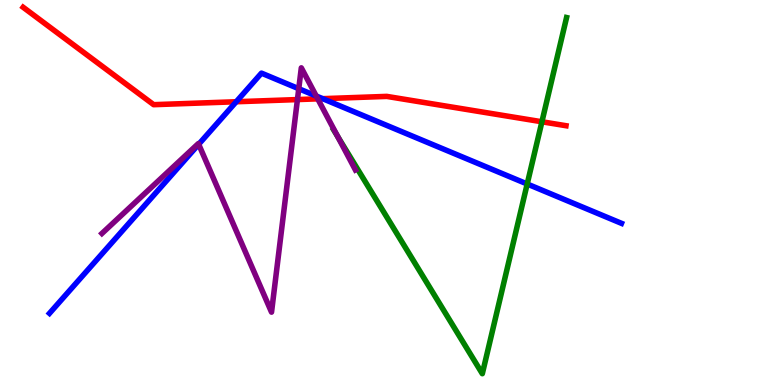[{'lines': ['blue', 'red'], 'intersections': [{'x': 3.05, 'y': 7.36}, {'x': 4.16, 'y': 7.44}]}, {'lines': ['green', 'red'], 'intersections': [{'x': 6.99, 'y': 6.84}]}, {'lines': ['purple', 'red'], 'intersections': [{'x': 3.84, 'y': 7.41}, {'x': 4.1, 'y': 7.43}]}, {'lines': ['blue', 'green'], 'intersections': [{'x': 6.8, 'y': 5.22}]}, {'lines': ['blue', 'purple'], 'intersections': [{'x': 2.56, 'y': 6.25}, {'x': 3.85, 'y': 7.7}, {'x': 4.08, 'y': 7.51}]}, {'lines': ['green', 'purple'], 'intersections': [{'x': 4.36, 'y': 6.45}]}]